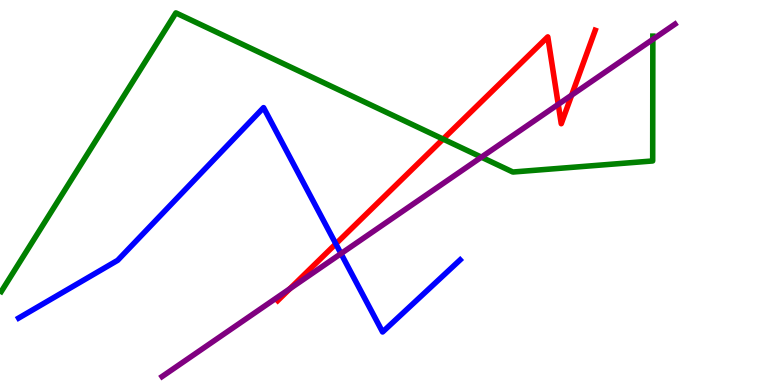[{'lines': ['blue', 'red'], 'intersections': [{'x': 4.33, 'y': 3.67}]}, {'lines': ['green', 'red'], 'intersections': [{'x': 5.72, 'y': 6.39}]}, {'lines': ['purple', 'red'], 'intersections': [{'x': 3.74, 'y': 2.5}, {'x': 7.2, 'y': 7.29}, {'x': 7.38, 'y': 7.53}]}, {'lines': ['blue', 'green'], 'intersections': []}, {'lines': ['blue', 'purple'], 'intersections': [{'x': 4.4, 'y': 3.41}]}, {'lines': ['green', 'purple'], 'intersections': [{'x': 6.21, 'y': 5.92}, {'x': 8.42, 'y': 8.98}]}]